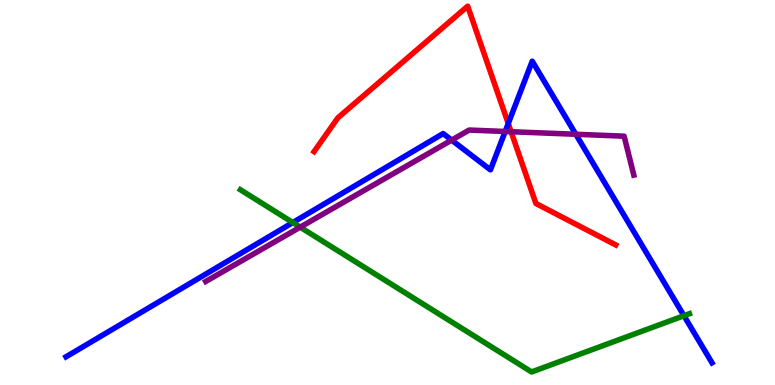[{'lines': ['blue', 'red'], 'intersections': [{'x': 6.56, 'y': 6.79}]}, {'lines': ['green', 'red'], 'intersections': []}, {'lines': ['purple', 'red'], 'intersections': [{'x': 6.59, 'y': 6.58}]}, {'lines': ['blue', 'green'], 'intersections': [{'x': 3.78, 'y': 4.22}, {'x': 8.83, 'y': 1.8}]}, {'lines': ['blue', 'purple'], 'intersections': [{'x': 5.83, 'y': 6.36}, {'x': 6.52, 'y': 6.58}, {'x': 7.43, 'y': 6.51}]}, {'lines': ['green', 'purple'], 'intersections': [{'x': 3.87, 'y': 4.1}]}]